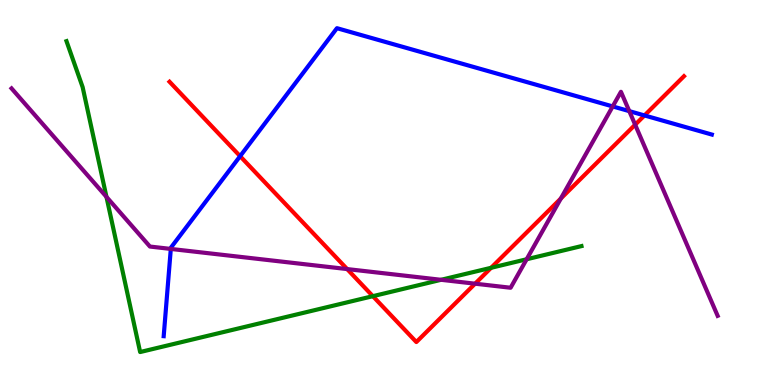[{'lines': ['blue', 'red'], 'intersections': [{'x': 3.1, 'y': 5.94}, {'x': 8.32, 'y': 7.0}]}, {'lines': ['green', 'red'], 'intersections': [{'x': 4.81, 'y': 2.31}, {'x': 6.34, 'y': 3.04}]}, {'lines': ['purple', 'red'], 'intersections': [{'x': 4.48, 'y': 3.01}, {'x': 6.13, 'y': 2.63}, {'x': 7.24, 'y': 4.84}, {'x': 8.2, 'y': 6.76}]}, {'lines': ['blue', 'green'], 'intersections': []}, {'lines': ['blue', 'purple'], 'intersections': [{'x': 2.2, 'y': 3.53}, {'x': 7.91, 'y': 7.24}, {'x': 8.12, 'y': 7.11}]}, {'lines': ['green', 'purple'], 'intersections': [{'x': 1.37, 'y': 4.89}, {'x': 5.69, 'y': 2.73}, {'x': 6.8, 'y': 3.27}]}]